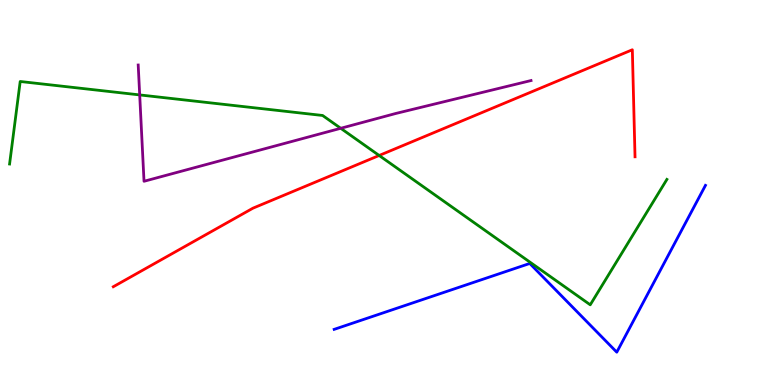[{'lines': ['blue', 'red'], 'intersections': []}, {'lines': ['green', 'red'], 'intersections': [{'x': 4.89, 'y': 5.96}]}, {'lines': ['purple', 'red'], 'intersections': []}, {'lines': ['blue', 'green'], 'intersections': []}, {'lines': ['blue', 'purple'], 'intersections': []}, {'lines': ['green', 'purple'], 'intersections': [{'x': 1.8, 'y': 7.53}, {'x': 4.4, 'y': 6.67}]}]